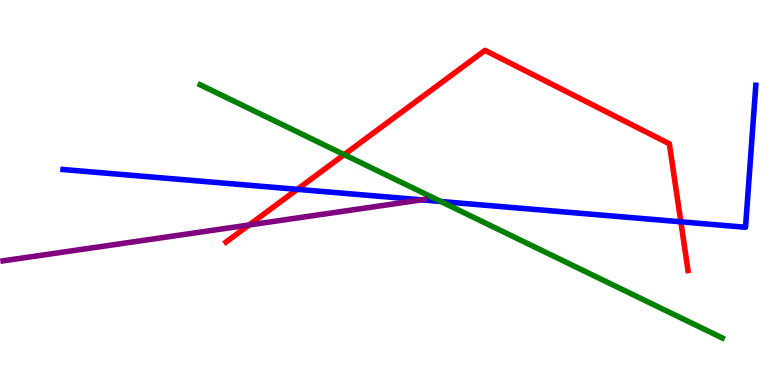[{'lines': ['blue', 'red'], 'intersections': [{'x': 3.84, 'y': 5.08}, {'x': 8.79, 'y': 4.24}]}, {'lines': ['green', 'red'], 'intersections': [{'x': 4.44, 'y': 5.98}]}, {'lines': ['purple', 'red'], 'intersections': [{'x': 3.21, 'y': 4.16}]}, {'lines': ['blue', 'green'], 'intersections': [{'x': 5.69, 'y': 4.77}]}, {'lines': ['blue', 'purple'], 'intersections': [{'x': 5.44, 'y': 4.81}]}, {'lines': ['green', 'purple'], 'intersections': []}]